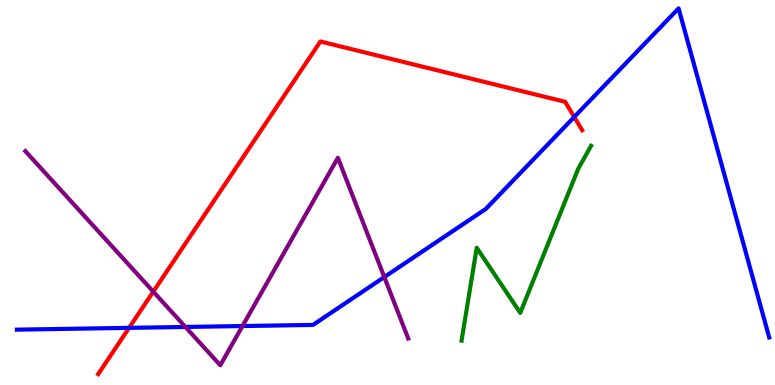[{'lines': ['blue', 'red'], 'intersections': [{'x': 1.67, 'y': 1.48}, {'x': 7.41, 'y': 6.96}]}, {'lines': ['green', 'red'], 'intersections': []}, {'lines': ['purple', 'red'], 'intersections': [{'x': 1.98, 'y': 2.42}]}, {'lines': ['blue', 'green'], 'intersections': []}, {'lines': ['blue', 'purple'], 'intersections': [{'x': 2.39, 'y': 1.51}, {'x': 3.13, 'y': 1.53}, {'x': 4.96, 'y': 2.8}]}, {'lines': ['green', 'purple'], 'intersections': []}]